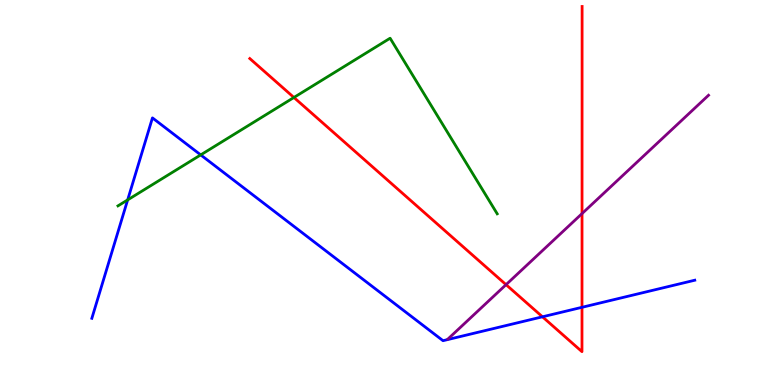[{'lines': ['blue', 'red'], 'intersections': [{'x': 7.0, 'y': 1.77}, {'x': 7.51, 'y': 2.02}]}, {'lines': ['green', 'red'], 'intersections': [{'x': 3.79, 'y': 7.47}]}, {'lines': ['purple', 'red'], 'intersections': [{'x': 6.53, 'y': 2.61}, {'x': 7.51, 'y': 4.45}]}, {'lines': ['blue', 'green'], 'intersections': [{'x': 1.65, 'y': 4.81}, {'x': 2.59, 'y': 5.98}]}, {'lines': ['blue', 'purple'], 'intersections': []}, {'lines': ['green', 'purple'], 'intersections': []}]